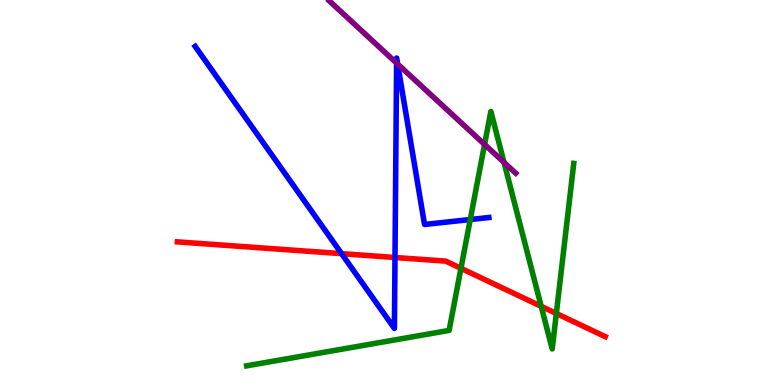[{'lines': ['blue', 'red'], 'intersections': [{'x': 4.41, 'y': 3.41}, {'x': 5.1, 'y': 3.31}]}, {'lines': ['green', 'red'], 'intersections': [{'x': 5.95, 'y': 3.03}, {'x': 6.98, 'y': 2.04}, {'x': 7.18, 'y': 1.86}]}, {'lines': ['purple', 'red'], 'intersections': []}, {'lines': ['blue', 'green'], 'intersections': [{'x': 6.07, 'y': 4.3}]}, {'lines': ['blue', 'purple'], 'intersections': [{'x': 5.12, 'y': 8.36}, {'x': 5.13, 'y': 8.34}]}, {'lines': ['green', 'purple'], 'intersections': [{'x': 6.25, 'y': 6.25}, {'x': 6.5, 'y': 5.78}]}]